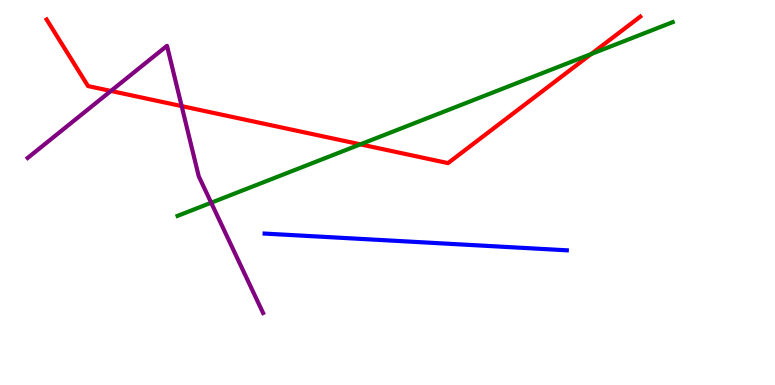[{'lines': ['blue', 'red'], 'intersections': []}, {'lines': ['green', 'red'], 'intersections': [{'x': 4.65, 'y': 6.25}, {'x': 7.63, 'y': 8.6}]}, {'lines': ['purple', 'red'], 'intersections': [{'x': 1.43, 'y': 7.64}, {'x': 2.34, 'y': 7.24}]}, {'lines': ['blue', 'green'], 'intersections': []}, {'lines': ['blue', 'purple'], 'intersections': []}, {'lines': ['green', 'purple'], 'intersections': [{'x': 2.72, 'y': 4.73}]}]